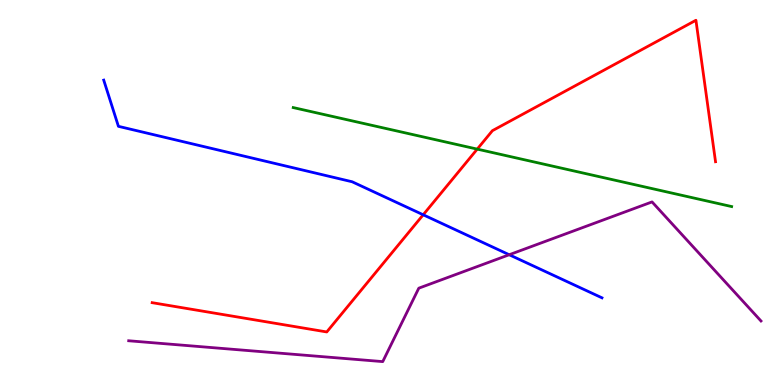[{'lines': ['blue', 'red'], 'intersections': [{'x': 5.46, 'y': 4.42}]}, {'lines': ['green', 'red'], 'intersections': [{'x': 6.16, 'y': 6.13}]}, {'lines': ['purple', 'red'], 'intersections': []}, {'lines': ['blue', 'green'], 'intersections': []}, {'lines': ['blue', 'purple'], 'intersections': [{'x': 6.57, 'y': 3.38}]}, {'lines': ['green', 'purple'], 'intersections': []}]